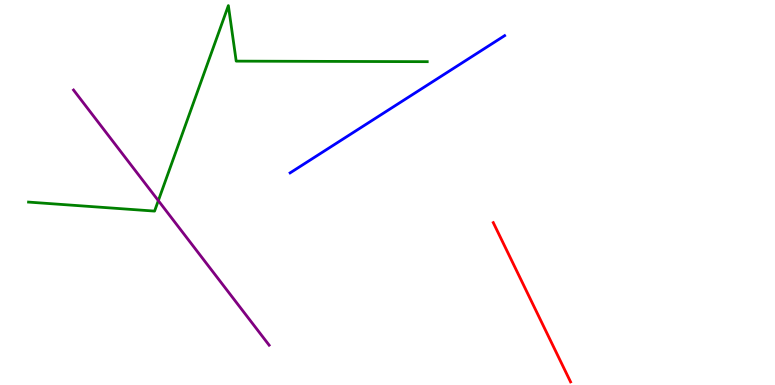[{'lines': ['blue', 'red'], 'intersections': []}, {'lines': ['green', 'red'], 'intersections': []}, {'lines': ['purple', 'red'], 'intersections': []}, {'lines': ['blue', 'green'], 'intersections': []}, {'lines': ['blue', 'purple'], 'intersections': []}, {'lines': ['green', 'purple'], 'intersections': [{'x': 2.04, 'y': 4.79}]}]